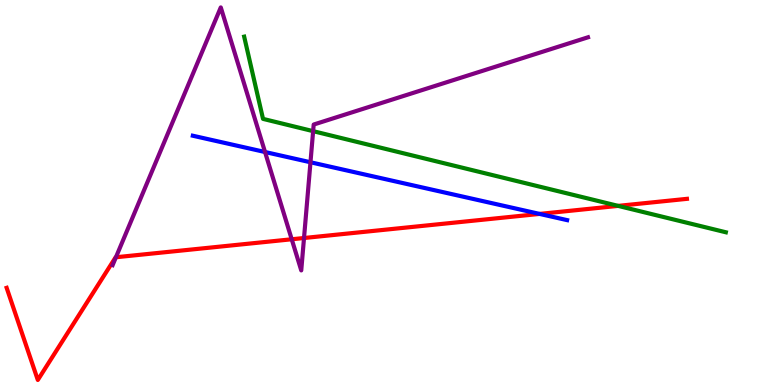[{'lines': ['blue', 'red'], 'intersections': [{'x': 6.96, 'y': 4.44}]}, {'lines': ['green', 'red'], 'intersections': [{'x': 7.98, 'y': 4.65}]}, {'lines': ['purple', 'red'], 'intersections': [{'x': 1.5, 'y': 3.32}, {'x': 3.76, 'y': 3.79}, {'x': 3.92, 'y': 3.82}]}, {'lines': ['blue', 'green'], 'intersections': []}, {'lines': ['blue', 'purple'], 'intersections': [{'x': 3.42, 'y': 6.05}, {'x': 4.01, 'y': 5.79}]}, {'lines': ['green', 'purple'], 'intersections': [{'x': 4.04, 'y': 6.59}]}]